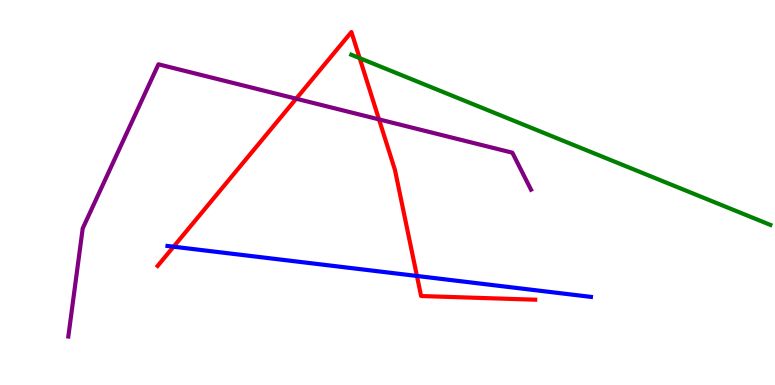[{'lines': ['blue', 'red'], 'intersections': [{'x': 2.24, 'y': 3.59}, {'x': 5.38, 'y': 2.83}]}, {'lines': ['green', 'red'], 'intersections': [{'x': 4.64, 'y': 8.49}]}, {'lines': ['purple', 'red'], 'intersections': [{'x': 3.82, 'y': 7.44}, {'x': 4.89, 'y': 6.9}]}, {'lines': ['blue', 'green'], 'intersections': []}, {'lines': ['blue', 'purple'], 'intersections': []}, {'lines': ['green', 'purple'], 'intersections': []}]